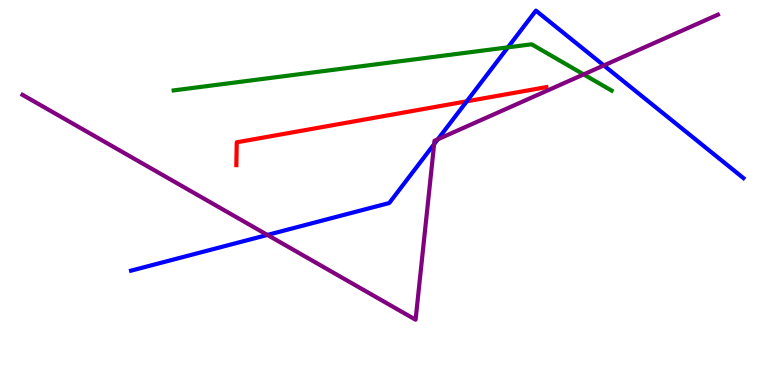[{'lines': ['blue', 'red'], 'intersections': [{'x': 6.02, 'y': 7.37}]}, {'lines': ['green', 'red'], 'intersections': []}, {'lines': ['purple', 'red'], 'intersections': []}, {'lines': ['blue', 'green'], 'intersections': [{'x': 6.55, 'y': 8.77}]}, {'lines': ['blue', 'purple'], 'intersections': [{'x': 3.45, 'y': 3.9}, {'x': 5.6, 'y': 6.26}, {'x': 5.65, 'y': 6.38}, {'x': 7.79, 'y': 8.3}]}, {'lines': ['green', 'purple'], 'intersections': [{'x': 7.53, 'y': 8.07}]}]